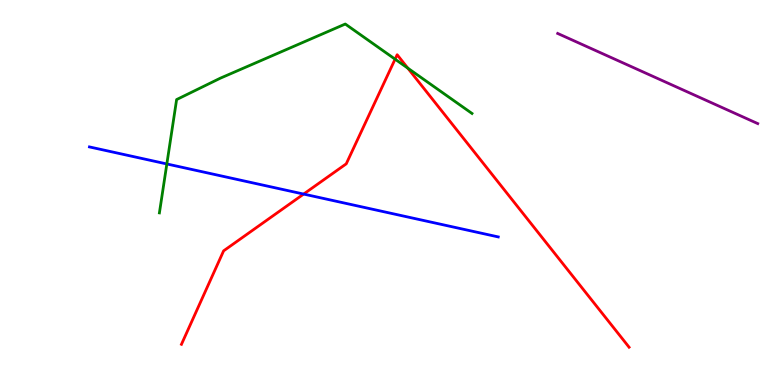[{'lines': ['blue', 'red'], 'intersections': [{'x': 3.92, 'y': 4.96}]}, {'lines': ['green', 'red'], 'intersections': [{'x': 5.1, 'y': 8.46}, {'x': 5.26, 'y': 8.23}]}, {'lines': ['purple', 'red'], 'intersections': []}, {'lines': ['blue', 'green'], 'intersections': [{'x': 2.15, 'y': 5.74}]}, {'lines': ['blue', 'purple'], 'intersections': []}, {'lines': ['green', 'purple'], 'intersections': []}]